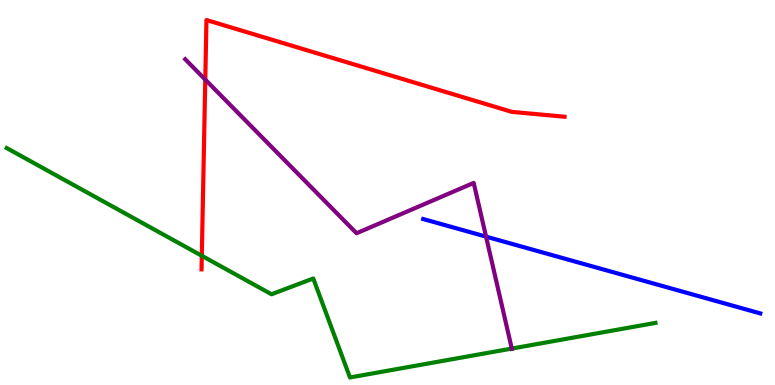[{'lines': ['blue', 'red'], 'intersections': []}, {'lines': ['green', 'red'], 'intersections': [{'x': 2.6, 'y': 3.36}]}, {'lines': ['purple', 'red'], 'intersections': [{'x': 2.65, 'y': 7.93}]}, {'lines': ['blue', 'green'], 'intersections': []}, {'lines': ['blue', 'purple'], 'intersections': [{'x': 6.27, 'y': 3.85}]}, {'lines': ['green', 'purple'], 'intersections': [{'x': 6.6, 'y': 0.946}]}]